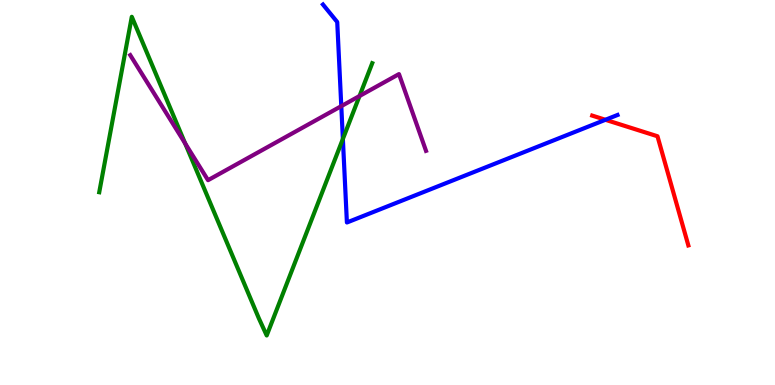[{'lines': ['blue', 'red'], 'intersections': [{'x': 7.81, 'y': 6.89}]}, {'lines': ['green', 'red'], 'intersections': []}, {'lines': ['purple', 'red'], 'intersections': []}, {'lines': ['blue', 'green'], 'intersections': [{'x': 4.42, 'y': 6.39}]}, {'lines': ['blue', 'purple'], 'intersections': [{'x': 4.4, 'y': 7.24}]}, {'lines': ['green', 'purple'], 'intersections': [{'x': 2.39, 'y': 6.28}, {'x': 4.64, 'y': 7.51}]}]